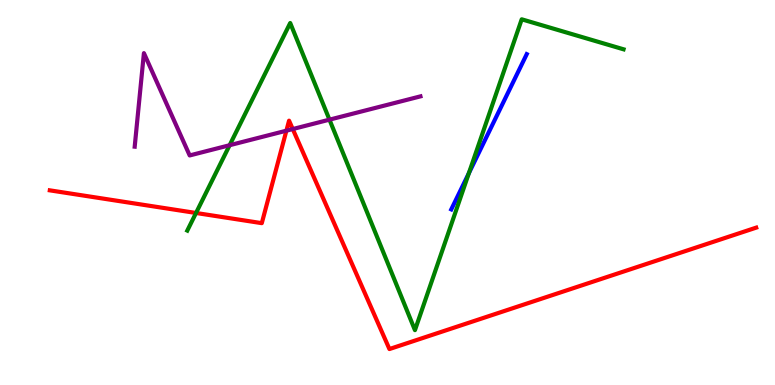[{'lines': ['blue', 'red'], 'intersections': []}, {'lines': ['green', 'red'], 'intersections': [{'x': 2.53, 'y': 4.47}]}, {'lines': ['purple', 'red'], 'intersections': [{'x': 3.7, 'y': 6.61}, {'x': 3.78, 'y': 6.65}]}, {'lines': ['blue', 'green'], 'intersections': [{'x': 6.05, 'y': 5.5}]}, {'lines': ['blue', 'purple'], 'intersections': []}, {'lines': ['green', 'purple'], 'intersections': [{'x': 2.96, 'y': 6.23}, {'x': 4.25, 'y': 6.89}]}]